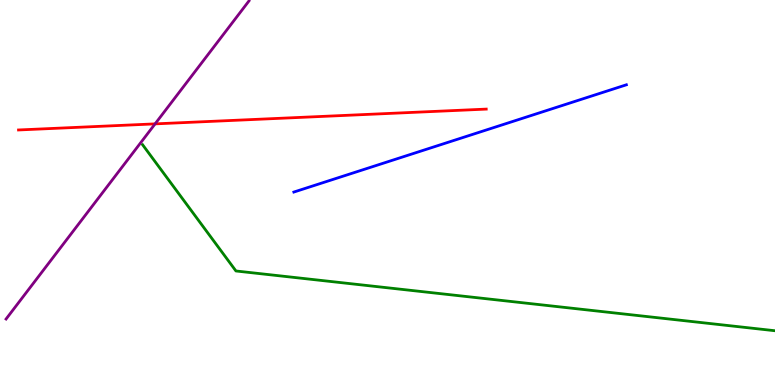[{'lines': ['blue', 'red'], 'intersections': []}, {'lines': ['green', 'red'], 'intersections': []}, {'lines': ['purple', 'red'], 'intersections': [{'x': 2.0, 'y': 6.78}]}, {'lines': ['blue', 'green'], 'intersections': []}, {'lines': ['blue', 'purple'], 'intersections': []}, {'lines': ['green', 'purple'], 'intersections': []}]